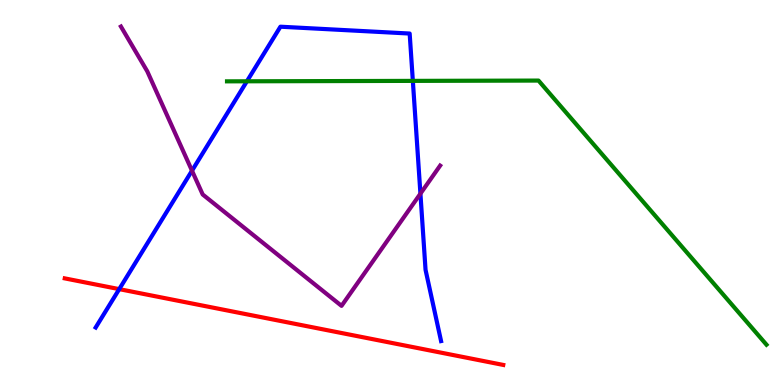[{'lines': ['blue', 'red'], 'intersections': [{'x': 1.54, 'y': 2.49}]}, {'lines': ['green', 'red'], 'intersections': []}, {'lines': ['purple', 'red'], 'intersections': []}, {'lines': ['blue', 'green'], 'intersections': [{'x': 3.19, 'y': 7.89}, {'x': 5.33, 'y': 7.9}]}, {'lines': ['blue', 'purple'], 'intersections': [{'x': 2.48, 'y': 5.57}, {'x': 5.42, 'y': 4.97}]}, {'lines': ['green', 'purple'], 'intersections': []}]